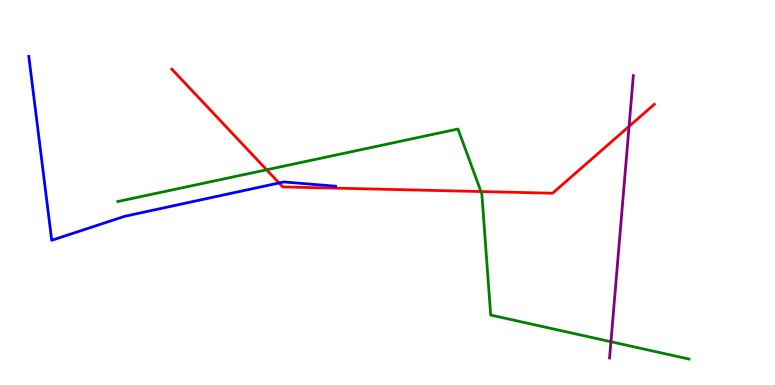[{'lines': ['blue', 'red'], 'intersections': [{'x': 3.6, 'y': 5.25}]}, {'lines': ['green', 'red'], 'intersections': [{'x': 3.44, 'y': 5.59}, {'x': 6.21, 'y': 5.02}]}, {'lines': ['purple', 'red'], 'intersections': [{'x': 8.12, 'y': 6.72}]}, {'lines': ['blue', 'green'], 'intersections': []}, {'lines': ['blue', 'purple'], 'intersections': []}, {'lines': ['green', 'purple'], 'intersections': [{'x': 7.88, 'y': 1.12}]}]